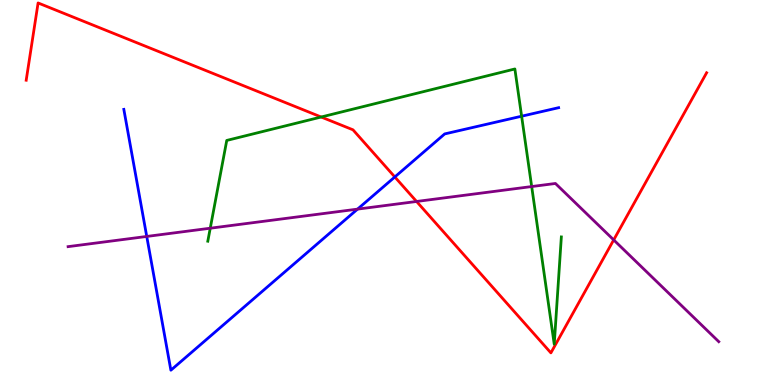[{'lines': ['blue', 'red'], 'intersections': [{'x': 5.09, 'y': 5.4}]}, {'lines': ['green', 'red'], 'intersections': [{'x': 4.14, 'y': 6.96}]}, {'lines': ['purple', 'red'], 'intersections': [{'x': 5.38, 'y': 4.77}, {'x': 7.92, 'y': 3.77}]}, {'lines': ['blue', 'green'], 'intersections': [{'x': 6.73, 'y': 6.98}]}, {'lines': ['blue', 'purple'], 'intersections': [{'x': 1.89, 'y': 3.86}, {'x': 4.61, 'y': 4.57}]}, {'lines': ['green', 'purple'], 'intersections': [{'x': 2.71, 'y': 4.07}, {'x': 6.86, 'y': 5.15}]}]